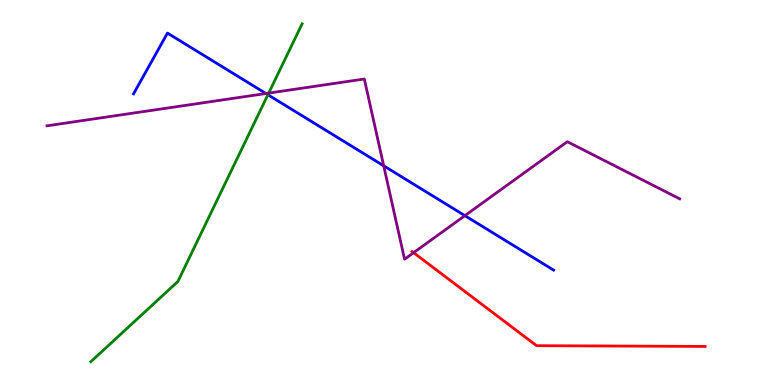[{'lines': ['blue', 'red'], 'intersections': []}, {'lines': ['green', 'red'], 'intersections': []}, {'lines': ['purple', 'red'], 'intersections': [{'x': 5.34, 'y': 3.44}]}, {'lines': ['blue', 'green'], 'intersections': [{'x': 3.46, 'y': 7.54}]}, {'lines': ['blue', 'purple'], 'intersections': [{'x': 3.43, 'y': 7.57}, {'x': 4.95, 'y': 5.69}, {'x': 6.0, 'y': 4.4}]}, {'lines': ['green', 'purple'], 'intersections': [{'x': 3.47, 'y': 7.58}]}]